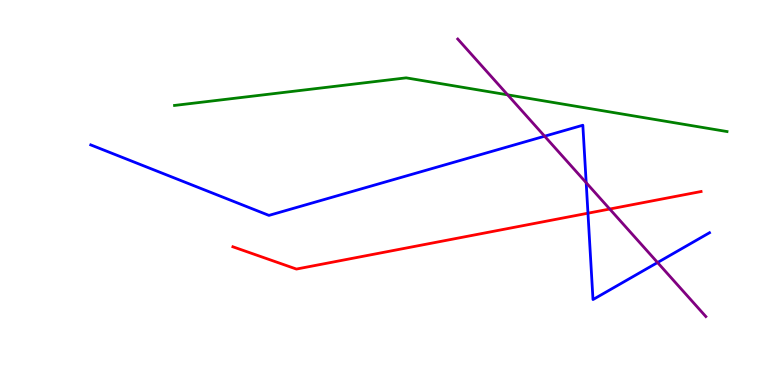[{'lines': ['blue', 'red'], 'intersections': [{'x': 7.59, 'y': 4.46}]}, {'lines': ['green', 'red'], 'intersections': []}, {'lines': ['purple', 'red'], 'intersections': [{'x': 7.87, 'y': 4.57}]}, {'lines': ['blue', 'green'], 'intersections': []}, {'lines': ['blue', 'purple'], 'intersections': [{'x': 7.03, 'y': 6.46}, {'x': 7.56, 'y': 5.25}, {'x': 8.48, 'y': 3.18}]}, {'lines': ['green', 'purple'], 'intersections': [{'x': 6.55, 'y': 7.54}]}]